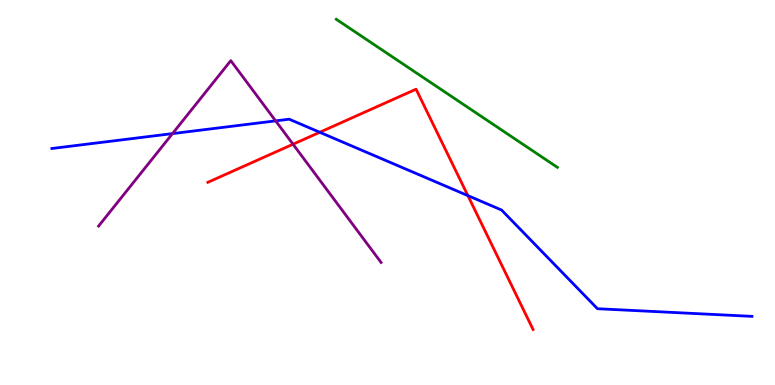[{'lines': ['blue', 'red'], 'intersections': [{'x': 4.13, 'y': 6.56}, {'x': 6.04, 'y': 4.92}]}, {'lines': ['green', 'red'], 'intersections': []}, {'lines': ['purple', 'red'], 'intersections': [{'x': 3.78, 'y': 6.25}]}, {'lines': ['blue', 'green'], 'intersections': []}, {'lines': ['blue', 'purple'], 'intersections': [{'x': 2.23, 'y': 6.53}, {'x': 3.56, 'y': 6.86}]}, {'lines': ['green', 'purple'], 'intersections': []}]